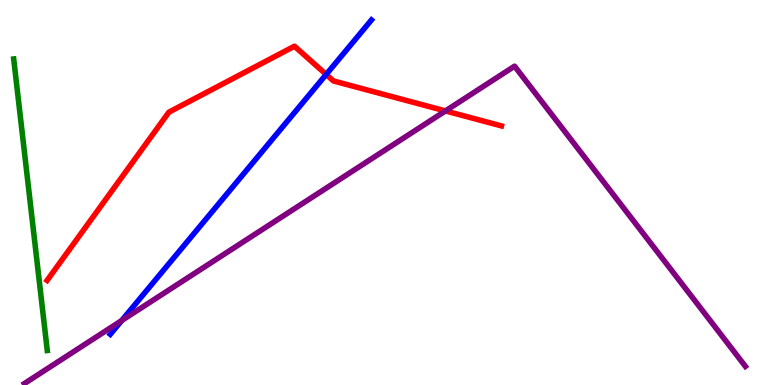[{'lines': ['blue', 'red'], 'intersections': [{'x': 4.21, 'y': 8.07}]}, {'lines': ['green', 'red'], 'intersections': []}, {'lines': ['purple', 'red'], 'intersections': [{'x': 5.75, 'y': 7.12}]}, {'lines': ['blue', 'green'], 'intersections': []}, {'lines': ['blue', 'purple'], 'intersections': [{'x': 1.57, 'y': 1.67}]}, {'lines': ['green', 'purple'], 'intersections': []}]